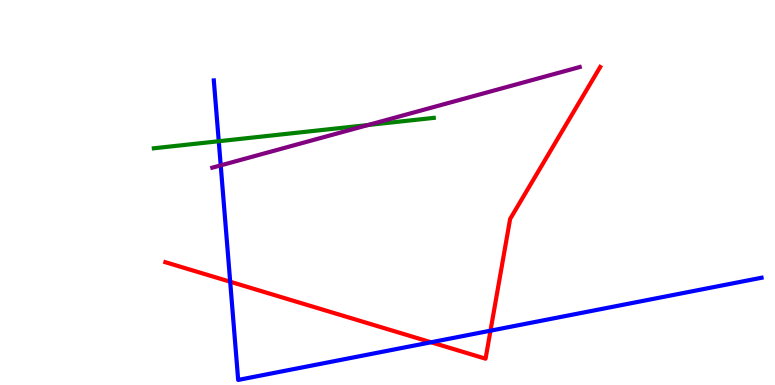[{'lines': ['blue', 'red'], 'intersections': [{'x': 2.97, 'y': 2.68}, {'x': 5.56, 'y': 1.11}, {'x': 6.33, 'y': 1.41}]}, {'lines': ['green', 'red'], 'intersections': []}, {'lines': ['purple', 'red'], 'intersections': []}, {'lines': ['blue', 'green'], 'intersections': [{'x': 2.82, 'y': 6.33}]}, {'lines': ['blue', 'purple'], 'intersections': [{'x': 2.85, 'y': 5.7}]}, {'lines': ['green', 'purple'], 'intersections': [{'x': 4.75, 'y': 6.75}]}]